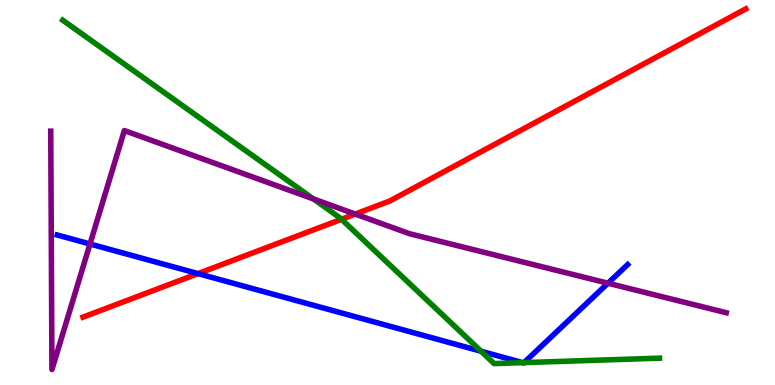[{'lines': ['blue', 'red'], 'intersections': [{'x': 2.55, 'y': 2.89}]}, {'lines': ['green', 'red'], 'intersections': [{'x': 4.41, 'y': 4.3}]}, {'lines': ['purple', 'red'], 'intersections': [{'x': 4.58, 'y': 4.44}]}, {'lines': ['blue', 'green'], 'intersections': [{'x': 6.21, 'y': 0.877}, {'x': 6.74, 'y': 0.581}, {'x': 6.76, 'y': 0.582}]}, {'lines': ['blue', 'purple'], 'intersections': [{'x': 1.16, 'y': 3.66}, {'x': 7.84, 'y': 2.64}]}, {'lines': ['green', 'purple'], 'intersections': [{'x': 4.04, 'y': 4.83}]}]